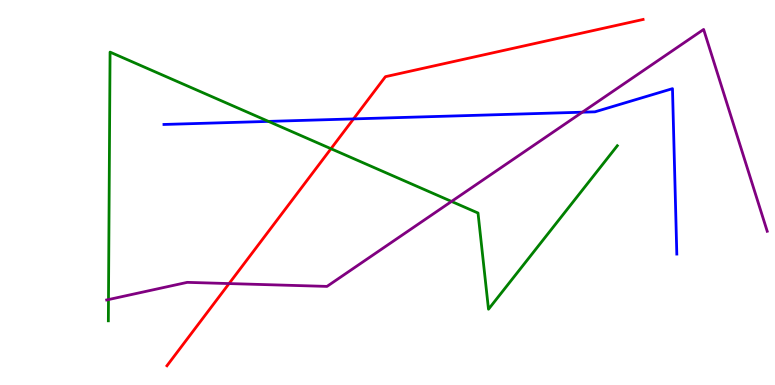[{'lines': ['blue', 'red'], 'intersections': [{'x': 4.56, 'y': 6.91}]}, {'lines': ['green', 'red'], 'intersections': [{'x': 4.27, 'y': 6.14}]}, {'lines': ['purple', 'red'], 'intersections': [{'x': 2.96, 'y': 2.63}]}, {'lines': ['blue', 'green'], 'intersections': [{'x': 3.46, 'y': 6.85}]}, {'lines': ['blue', 'purple'], 'intersections': [{'x': 7.51, 'y': 7.09}]}, {'lines': ['green', 'purple'], 'intersections': [{'x': 1.4, 'y': 2.22}, {'x': 5.83, 'y': 4.77}]}]